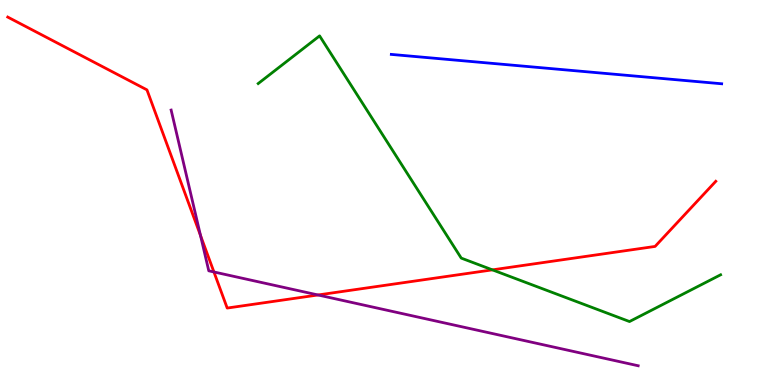[{'lines': ['blue', 'red'], 'intersections': []}, {'lines': ['green', 'red'], 'intersections': [{'x': 6.35, 'y': 2.99}]}, {'lines': ['purple', 'red'], 'intersections': [{'x': 2.59, 'y': 3.88}, {'x': 2.76, 'y': 2.94}, {'x': 4.1, 'y': 2.34}]}, {'lines': ['blue', 'green'], 'intersections': []}, {'lines': ['blue', 'purple'], 'intersections': []}, {'lines': ['green', 'purple'], 'intersections': []}]